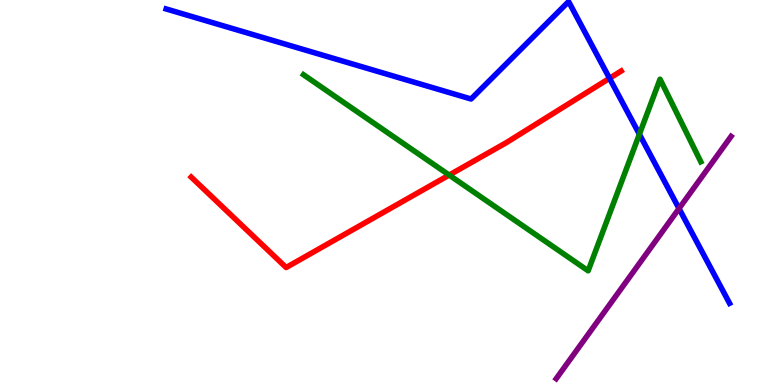[{'lines': ['blue', 'red'], 'intersections': [{'x': 7.86, 'y': 7.97}]}, {'lines': ['green', 'red'], 'intersections': [{'x': 5.8, 'y': 5.45}]}, {'lines': ['purple', 'red'], 'intersections': []}, {'lines': ['blue', 'green'], 'intersections': [{'x': 8.25, 'y': 6.51}]}, {'lines': ['blue', 'purple'], 'intersections': [{'x': 8.76, 'y': 4.58}]}, {'lines': ['green', 'purple'], 'intersections': []}]